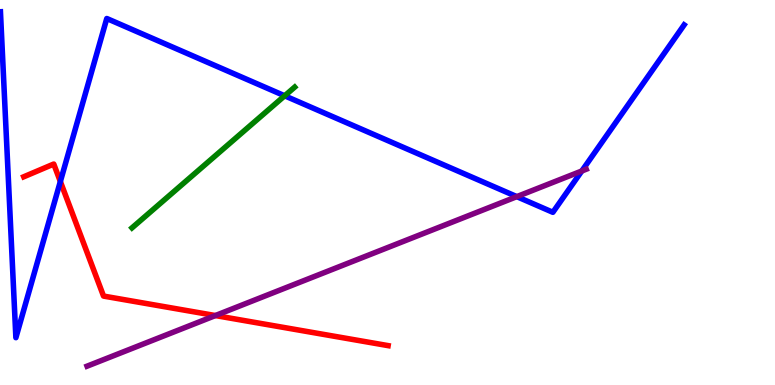[{'lines': ['blue', 'red'], 'intersections': [{'x': 0.779, 'y': 5.29}]}, {'lines': ['green', 'red'], 'intersections': []}, {'lines': ['purple', 'red'], 'intersections': [{'x': 2.78, 'y': 1.8}]}, {'lines': ['blue', 'green'], 'intersections': [{'x': 3.67, 'y': 7.51}]}, {'lines': ['blue', 'purple'], 'intersections': [{'x': 6.67, 'y': 4.89}, {'x': 7.51, 'y': 5.56}]}, {'lines': ['green', 'purple'], 'intersections': []}]